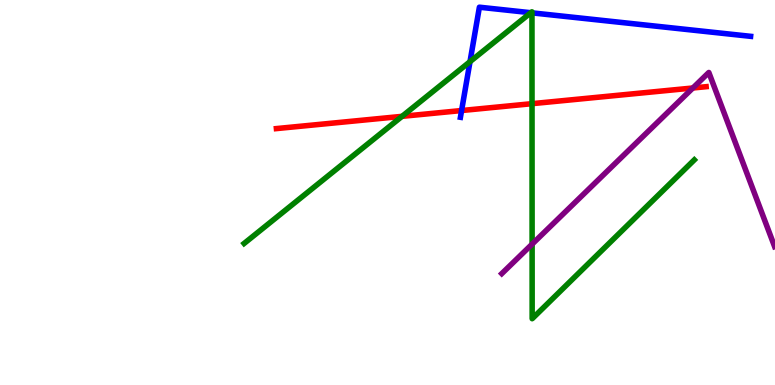[{'lines': ['blue', 'red'], 'intersections': [{'x': 5.96, 'y': 7.13}]}, {'lines': ['green', 'red'], 'intersections': [{'x': 5.19, 'y': 6.98}, {'x': 6.86, 'y': 7.31}]}, {'lines': ['purple', 'red'], 'intersections': [{'x': 8.94, 'y': 7.71}]}, {'lines': ['blue', 'green'], 'intersections': [{'x': 6.06, 'y': 8.4}, {'x': 6.85, 'y': 9.67}, {'x': 6.86, 'y': 9.67}]}, {'lines': ['blue', 'purple'], 'intersections': []}, {'lines': ['green', 'purple'], 'intersections': [{'x': 6.87, 'y': 3.66}]}]